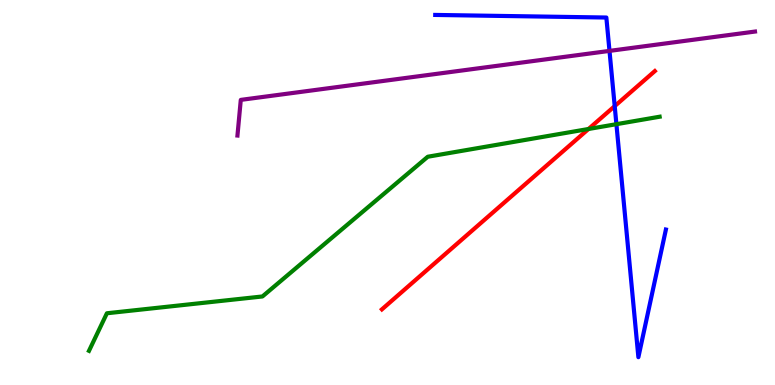[{'lines': ['blue', 'red'], 'intersections': [{'x': 7.93, 'y': 7.24}]}, {'lines': ['green', 'red'], 'intersections': [{'x': 7.59, 'y': 6.65}]}, {'lines': ['purple', 'red'], 'intersections': []}, {'lines': ['blue', 'green'], 'intersections': [{'x': 7.95, 'y': 6.77}]}, {'lines': ['blue', 'purple'], 'intersections': [{'x': 7.86, 'y': 8.68}]}, {'lines': ['green', 'purple'], 'intersections': []}]